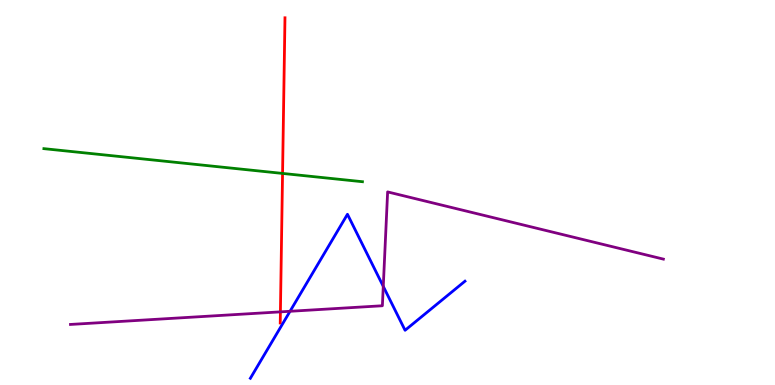[{'lines': ['blue', 'red'], 'intersections': []}, {'lines': ['green', 'red'], 'intersections': [{'x': 3.65, 'y': 5.5}]}, {'lines': ['purple', 'red'], 'intersections': [{'x': 3.62, 'y': 1.9}]}, {'lines': ['blue', 'green'], 'intersections': []}, {'lines': ['blue', 'purple'], 'intersections': [{'x': 3.74, 'y': 1.91}, {'x': 4.95, 'y': 2.56}]}, {'lines': ['green', 'purple'], 'intersections': []}]